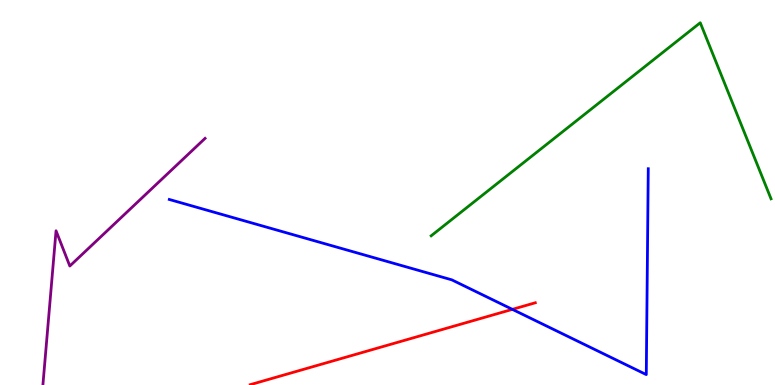[{'lines': ['blue', 'red'], 'intersections': [{'x': 6.61, 'y': 1.96}]}, {'lines': ['green', 'red'], 'intersections': []}, {'lines': ['purple', 'red'], 'intersections': []}, {'lines': ['blue', 'green'], 'intersections': []}, {'lines': ['blue', 'purple'], 'intersections': []}, {'lines': ['green', 'purple'], 'intersections': []}]